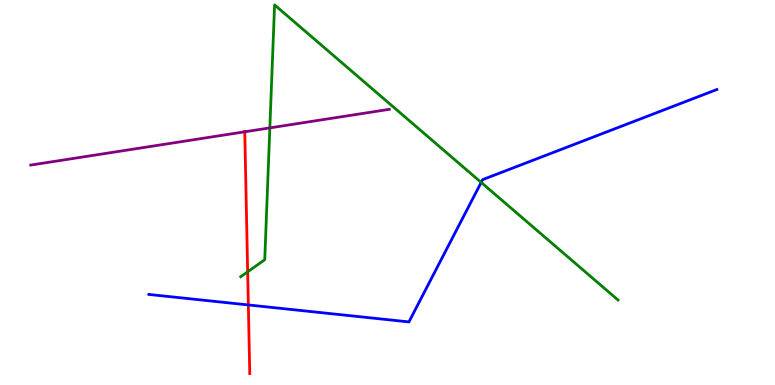[{'lines': ['blue', 'red'], 'intersections': [{'x': 3.2, 'y': 2.08}]}, {'lines': ['green', 'red'], 'intersections': [{'x': 3.2, 'y': 2.94}]}, {'lines': ['purple', 'red'], 'intersections': [{'x': 3.16, 'y': 6.58}]}, {'lines': ['blue', 'green'], 'intersections': [{'x': 6.21, 'y': 5.26}]}, {'lines': ['blue', 'purple'], 'intersections': []}, {'lines': ['green', 'purple'], 'intersections': [{'x': 3.48, 'y': 6.68}]}]